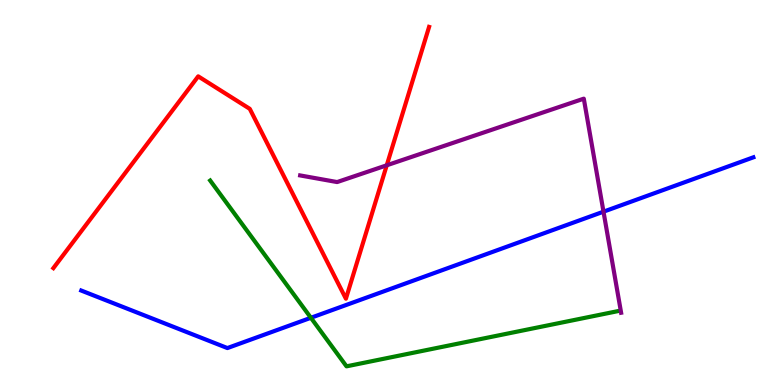[{'lines': ['blue', 'red'], 'intersections': []}, {'lines': ['green', 'red'], 'intersections': []}, {'lines': ['purple', 'red'], 'intersections': [{'x': 4.99, 'y': 5.71}]}, {'lines': ['blue', 'green'], 'intersections': [{'x': 4.01, 'y': 1.75}]}, {'lines': ['blue', 'purple'], 'intersections': [{'x': 7.79, 'y': 4.5}]}, {'lines': ['green', 'purple'], 'intersections': []}]